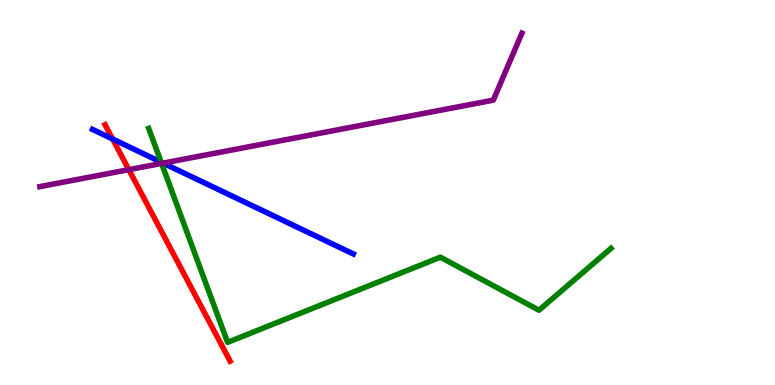[{'lines': ['blue', 'red'], 'intersections': [{'x': 1.45, 'y': 6.39}]}, {'lines': ['green', 'red'], 'intersections': []}, {'lines': ['purple', 'red'], 'intersections': [{'x': 1.66, 'y': 5.59}]}, {'lines': ['blue', 'green'], 'intersections': [{'x': 2.08, 'y': 5.79}]}, {'lines': ['blue', 'purple'], 'intersections': [{'x': 2.1, 'y': 5.76}]}, {'lines': ['green', 'purple'], 'intersections': [{'x': 2.09, 'y': 5.76}]}]